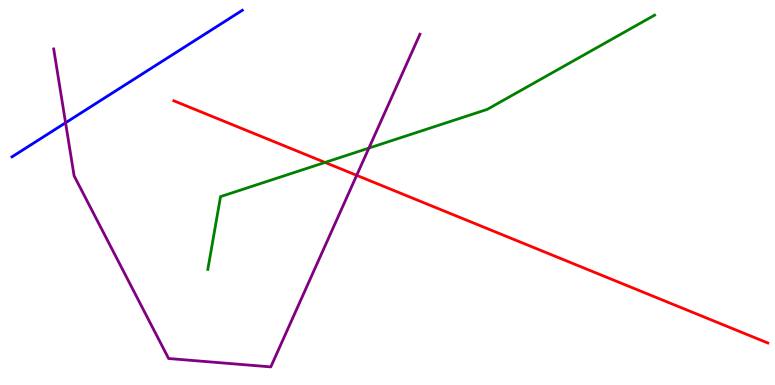[{'lines': ['blue', 'red'], 'intersections': []}, {'lines': ['green', 'red'], 'intersections': [{'x': 4.19, 'y': 5.78}]}, {'lines': ['purple', 'red'], 'intersections': [{'x': 4.6, 'y': 5.45}]}, {'lines': ['blue', 'green'], 'intersections': []}, {'lines': ['blue', 'purple'], 'intersections': [{'x': 0.846, 'y': 6.81}]}, {'lines': ['green', 'purple'], 'intersections': [{'x': 4.76, 'y': 6.15}]}]